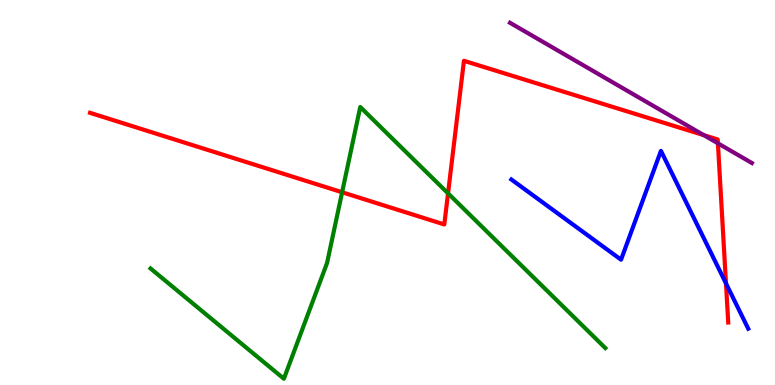[{'lines': ['blue', 'red'], 'intersections': [{'x': 9.37, 'y': 2.64}]}, {'lines': ['green', 'red'], 'intersections': [{'x': 4.41, 'y': 5.01}, {'x': 5.78, 'y': 4.98}]}, {'lines': ['purple', 'red'], 'intersections': [{'x': 9.08, 'y': 6.49}, {'x': 9.26, 'y': 6.28}]}, {'lines': ['blue', 'green'], 'intersections': []}, {'lines': ['blue', 'purple'], 'intersections': []}, {'lines': ['green', 'purple'], 'intersections': []}]